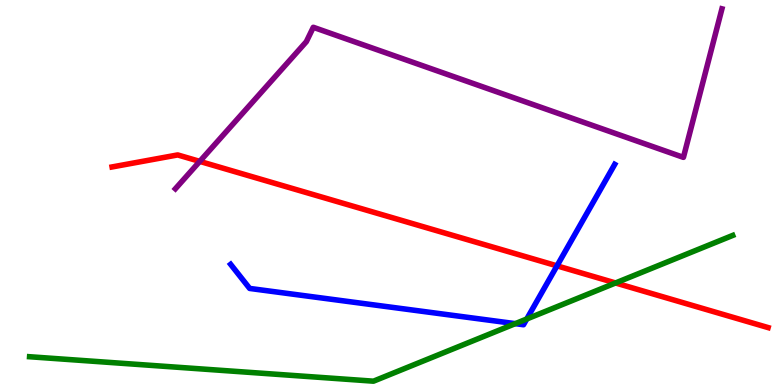[{'lines': ['blue', 'red'], 'intersections': [{'x': 7.19, 'y': 3.09}]}, {'lines': ['green', 'red'], 'intersections': [{'x': 7.94, 'y': 2.65}]}, {'lines': ['purple', 'red'], 'intersections': [{'x': 2.58, 'y': 5.81}]}, {'lines': ['blue', 'green'], 'intersections': [{'x': 6.65, 'y': 1.59}, {'x': 6.8, 'y': 1.71}]}, {'lines': ['blue', 'purple'], 'intersections': []}, {'lines': ['green', 'purple'], 'intersections': []}]